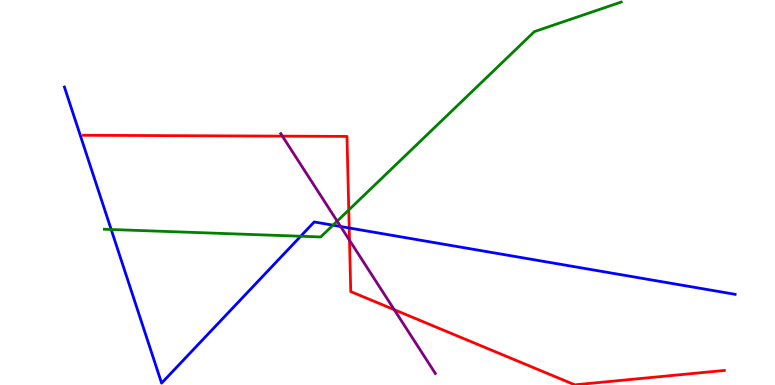[{'lines': ['blue', 'red'], 'intersections': [{'x': 4.51, 'y': 4.08}]}, {'lines': ['green', 'red'], 'intersections': [{'x': 4.5, 'y': 4.55}]}, {'lines': ['purple', 'red'], 'intersections': [{'x': 3.64, 'y': 6.46}, {'x': 4.51, 'y': 3.76}, {'x': 5.09, 'y': 1.96}]}, {'lines': ['blue', 'green'], 'intersections': [{'x': 1.43, 'y': 4.04}, {'x': 3.88, 'y': 3.86}, {'x': 4.3, 'y': 4.15}]}, {'lines': ['blue', 'purple'], 'intersections': [{'x': 4.4, 'y': 4.12}]}, {'lines': ['green', 'purple'], 'intersections': [{'x': 4.35, 'y': 4.26}]}]